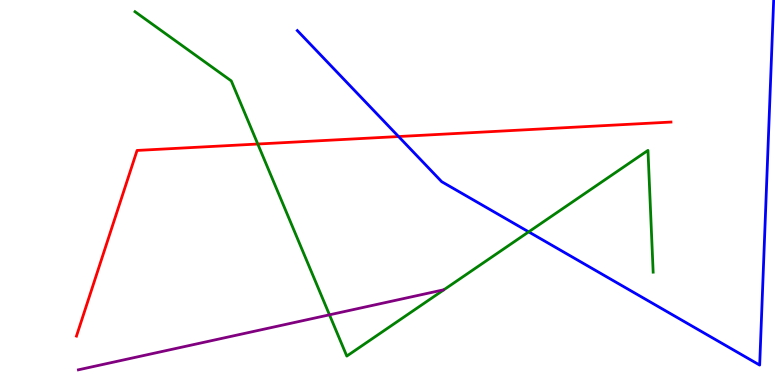[{'lines': ['blue', 'red'], 'intersections': [{'x': 5.14, 'y': 6.45}]}, {'lines': ['green', 'red'], 'intersections': [{'x': 3.33, 'y': 6.26}]}, {'lines': ['purple', 'red'], 'intersections': []}, {'lines': ['blue', 'green'], 'intersections': [{'x': 6.82, 'y': 3.98}]}, {'lines': ['blue', 'purple'], 'intersections': []}, {'lines': ['green', 'purple'], 'intersections': [{'x': 4.25, 'y': 1.82}]}]